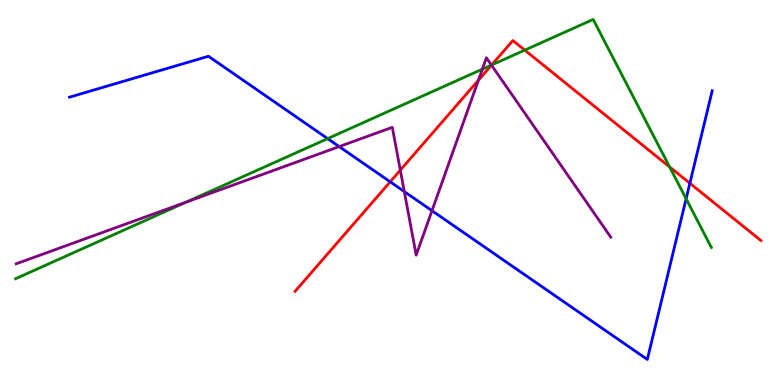[{'lines': ['blue', 'red'], 'intersections': [{'x': 5.03, 'y': 5.28}, {'x': 8.9, 'y': 5.24}]}, {'lines': ['green', 'red'], 'intersections': [{'x': 6.34, 'y': 8.31}, {'x': 6.77, 'y': 8.7}, {'x': 8.64, 'y': 5.66}]}, {'lines': ['purple', 'red'], 'intersections': [{'x': 5.17, 'y': 5.58}, {'x': 6.17, 'y': 7.92}, {'x': 6.34, 'y': 8.31}]}, {'lines': ['blue', 'green'], 'intersections': [{'x': 4.23, 'y': 6.4}, {'x': 8.85, 'y': 4.84}]}, {'lines': ['blue', 'purple'], 'intersections': [{'x': 4.38, 'y': 6.19}, {'x': 5.22, 'y': 5.02}, {'x': 5.57, 'y': 4.53}]}, {'lines': ['green', 'purple'], 'intersections': [{'x': 2.41, 'y': 4.75}, {'x': 6.22, 'y': 8.2}, {'x': 6.34, 'y': 8.31}]}]